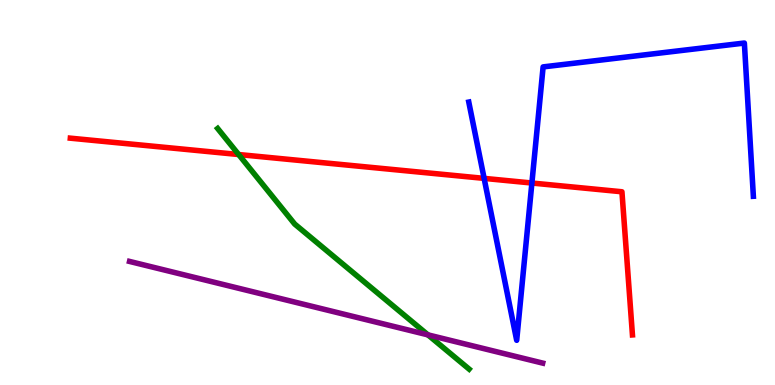[{'lines': ['blue', 'red'], 'intersections': [{'x': 6.25, 'y': 5.37}, {'x': 6.86, 'y': 5.25}]}, {'lines': ['green', 'red'], 'intersections': [{'x': 3.08, 'y': 5.99}]}, {'lines': ['purple', 'red'], 'intersections': []}, {'lines': ['blue', 'green'], 'intersections': []}, {'lines': ['blue', 'purple'], 'intersections': []}, {'lines': ['green', 'purple'], 'intersections': [{'x': 5.52, 'y': 1.3}]}]